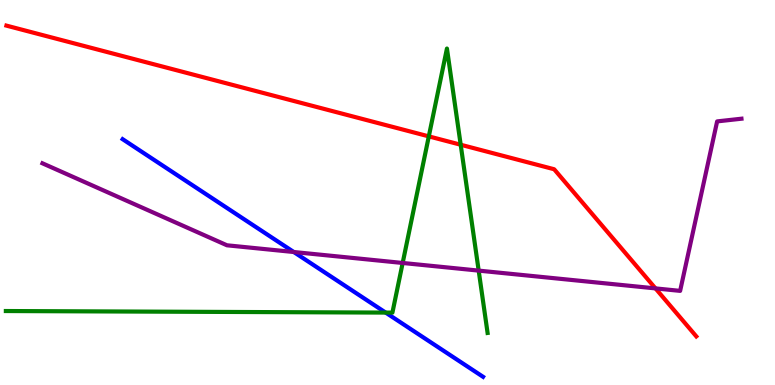[{'lines': ['blue', 'red'], 'intersections': []}, {'lines': ['green', 'red'], 'intersections': [{'x': 5.53, 'y': 6.46}, {'x': 5.94, 'y': 6.24}]}, {'lines': ['purple', 'red'], 'intersections': [{'x': 8.46, 'y': 2.51}]}, {'lines': ['blue', 'green'], 'intersections': [{'x': 4.98, 'y': 1.88}]}, {'lines': ['blue', 'purple'], 'intersections': [{'x': 3.79, 'y': 3.45}]}, {'lines': ['green', 'purple'], 'intersections': [{'x': 5.2, 'y': 3.17}, {'x': 6.18, 'y': 2.97}]}]